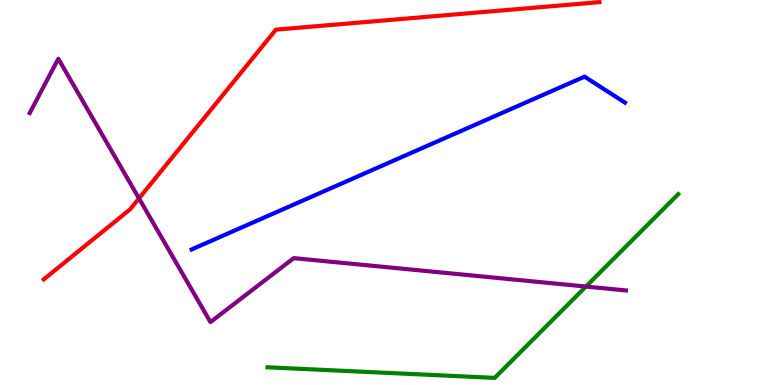[{'lines': ['blue', 'red'], 'intersections': []}, {'lines': ['green', 'red'], 'intersections': []}, {'lines': ['purple', 'red'], 'intersections': [{'x': 1.79, 'y': 4.85}]}, {'lines': ['blue', 'green'], 'intersections': []}, {'lines': ['blue', 'purple'], 'intersections': []}, {'lines': ['green', 'purple'], 'intersections': [{'x': 7.56, 'y': 2.56}]}]